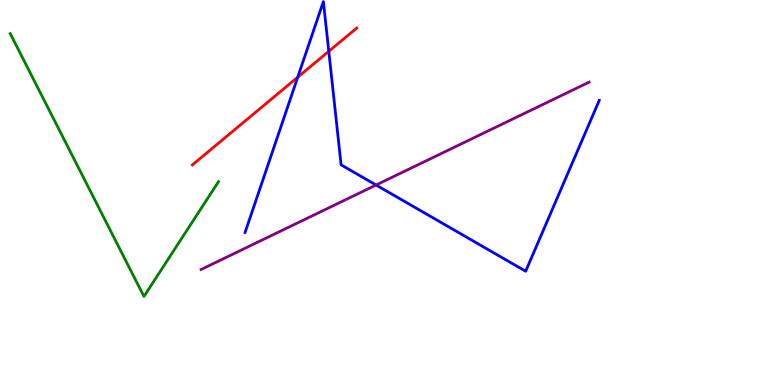[{'lines': ['blue', 'red'], 'intersections': [{'x': 3.84, 'y': 8.0}, {'x': 4.24, 'y': 8.67}]}, {'lines': ['green', 'red'], 'intersections': []}, {'lines': ['purple', 'red'], 'intersections': []}, {'lines': ['blue', 'green'], 'intersections': []}, {'lines': ['blue', 'purple'], 'intersections': [{'x': 4.85, 'y': 5.19}]}, {'lines': ['green', 'purple'], 'intersections': []}]